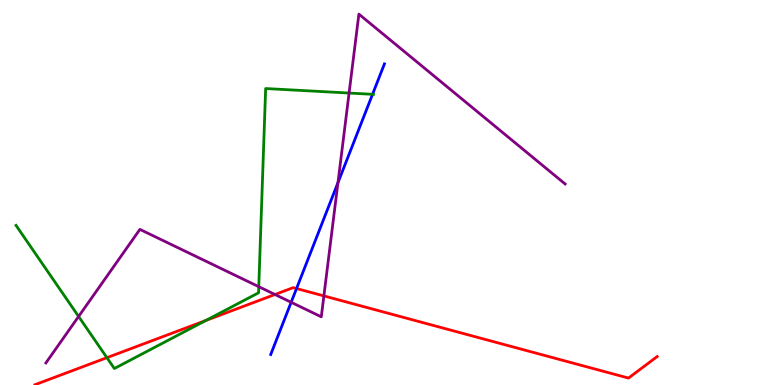[{'lines': ['blue', 'red'], 'intersections': [{'x': 3.83, 'y': 2.51}]}, {'lines': ['green', 'red'], 'intersections': [{'x': 1.38, 'y': 0.71}, {'x': 2.66, 'y': 1.68}]}, {'lines': ['purple', 'red'], 'intersections': [{'x': 3.55, 'y': 2.35}, {'x': 4.18, 'y': 2.31}]}, {'lines': ['blue', 'green'], 'intersections': [{'x': 4.81, 'y': 7.55}]}, {'lines': ['blue', 'purple'], 'intersections': [{'x': 3.76, 'y': 2.15}, {'x': 4.36, 'y': 5.25}]}, {'lines': ['green', 'purple'], 'intersections': [{'x': 1.01, 'y': 1.78}, {'x': 3.34, 'y': 2.55}, {'x': 4.5, 'y': 7.58}]}]